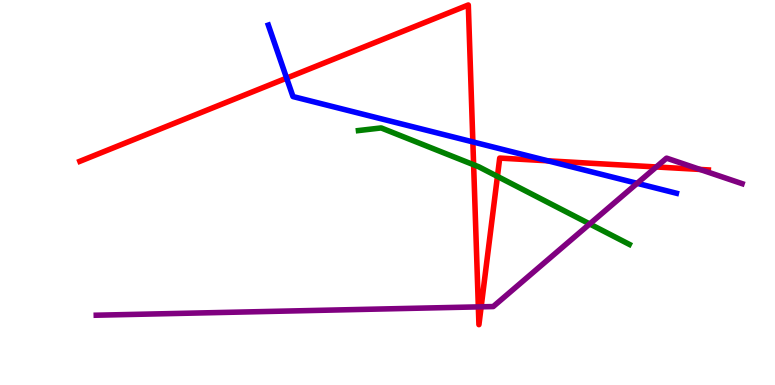[{'lines': ['blue', 'red'], 'intersections': [{'x': 3.7, 'y': 7.97}, {'x': 6.1, 'y': 6.31}, {'x': 7.07, 'y': 5.82}]}, {'lines': ['green', 'red'], 'intersections': [{'x': 6.11, 'y': 5.72}, {'x': 6.42, 'y': 5.42}]}, {'lines': ['purple', 'red'], 'intersections': [{'x': 6.17, 'y': 2.03}, {'x': 6.21, 'y': 2.03}, {'x': 8.47, 'y': 5.66}, {'x': 9.03, 'y': 5.6}]}, {'lines': ['blue', 'green'], 'intersections': []}, {'lines': ['blue', 'purple'], 'intersections': [{'x': 8.22, 'y': 5.24}]}, {'lines': ['green', 'purple'], 'intersections': [{'x': 7.61, 'y': 4.18}]}]